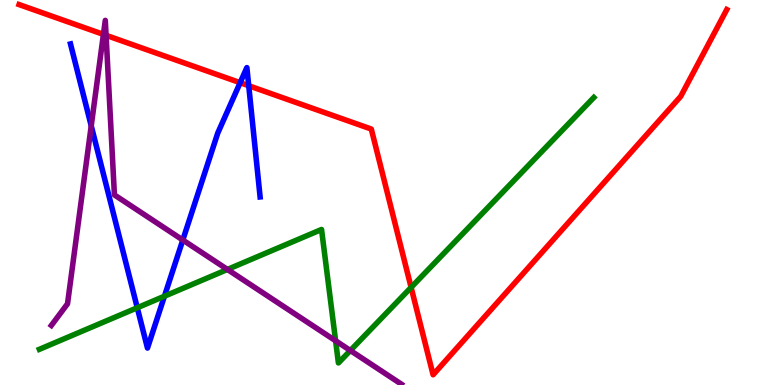[{'lines': ['blue', 'red'], 'intersections': [{'x': 3.1, 'y': 7.85}, {'x': 3.21, 'y': 7.77}]}, {'lines': ['green', 'red'], 'intersections': [{'x': 5.3, 'y': 2.54}]}, {'lines': ['purple', 'red'], 'intersections': [{'x': 1.33, 'y': 9.11}, {'x': 1.37, 'y': 9.08}]}, {'lines': ['blue', 'green'], 'intersections': [{'x': 1.77, 'y': 2.01}, {'x': 2.12, 'y': 2.31}]}, {'lines': ['blue', 'purple'], 'intersections': [{'x': 1.18, 'y': 6.73}, {'x': 2.36, 'y': 3.77}]}, {'lines': ['green', 'purple'], 'intersections': [{'x': 2.93, 'y': 3.0}, {'x': 4.33, 'y': 1.15}, {'x': 4.52, 'y': 0.896}]}]